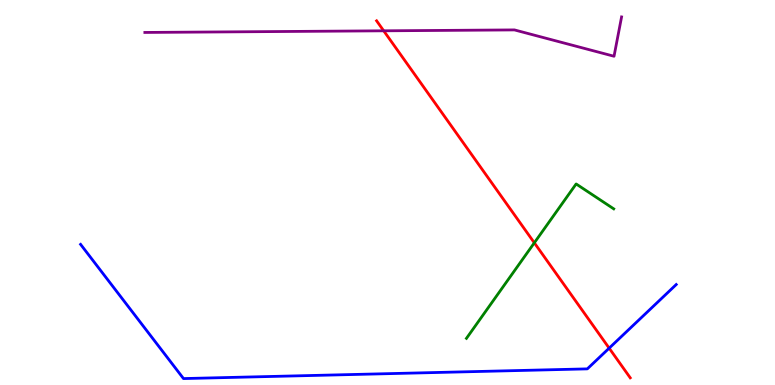[{'lines': ['blue', 'red'], 'intersections': [{'x': 7.86, 'y': 0.957}]}, {'lines': ['green', 'red'], 'intersections': [{'x': 6.89, 'y': 3.69}]}, {'lines': ['purple', 'red'], 'intersections': [{'x': 4.95, 'y': 9.2}]}, {'lines': ['blue', 'green'], 'intersections': []}, {'lines': ['blue', 'purple'], 'intersections': []}, {'lines': ['green', 'purple'], 'intersections': []}]